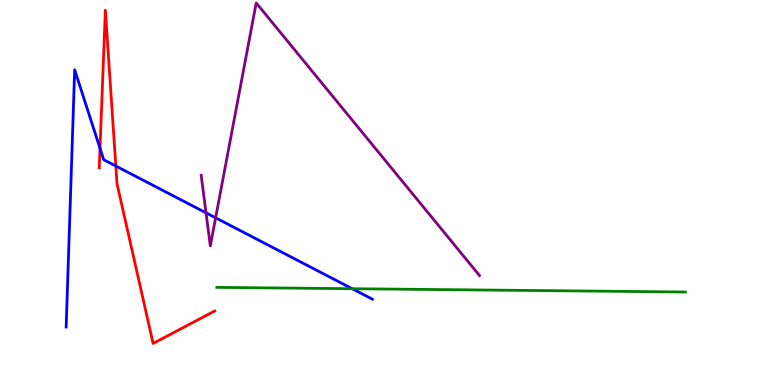[{'lines': ['blue', 'red'], 'intersections': [{'x': 1.29, 'y': 6.15}, {'x': 1.49, 'y': 5.69}]}, {'lines': ['green', 'red'], 'intersections': []}, {'lines': ['purple', 'red'], 'intersections': []}, {'lines': ['blue', 'green'], 'intersections': [{'x': 4.54, 'y': 2.5}]}, {'lines': ['blue', 'purple'], 'intersections': [{'x': 2.66, 'y': 4.47}, {'x': 2.78, 'y': 4.34}]}, {'lines': ['green', 'purple'], 'intersections': []}]